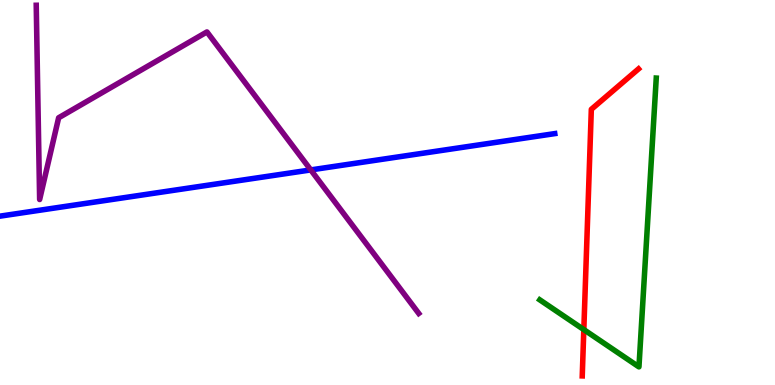[{'lines': ['blue', 'red'], 'intersections': []}, {'lines': ['green', 'red'], 'intersections': [{'x': 7.53, 'y': 1.44}]}, {'lines': ['purple', 'red'], 'intersections': []}, {'lines': ['blue', 'green'], 'intersections': []}, {'lines': ['blue', 'purple'], 'intersections': [{'x': 4.01, 'y': 5.59}]}, {'lines': ['green', 'purple'], 'intersections': []}]